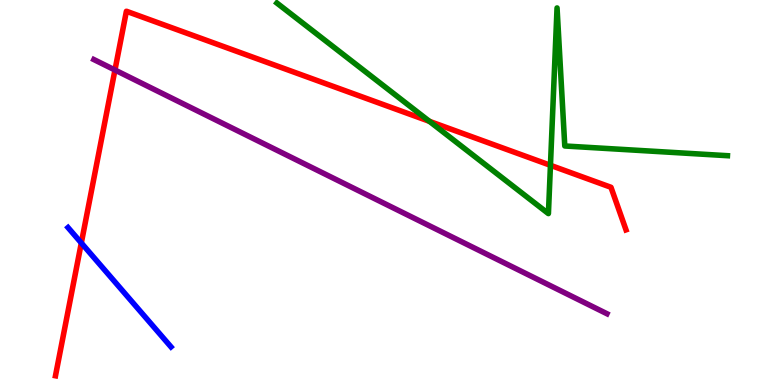[{'lines': ['blue', 'red'], 'intersections': [{'x': 1.05, 'y': 3.69}]}, {'lines': ['green', 'red'], 'intersections': [{'x': 5.54, 'y': 6.85}, {'x': 7.1, 'y': 5.71}]}, {'lines': ['purple', 'red'], 'intersections': [{'x': 1.48, 'y': 8.18}]}, {'lines': ['blue', 'green'], 'intersections': []}, {'lines': ['blue', 'purple'], 'intersections': []}, {'lines': ['green', 'purple'], 'intersections': []}]